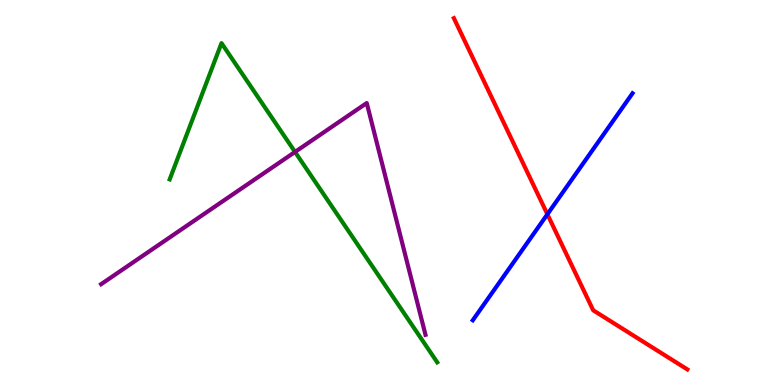[{'lines': ['blue', 'red'], 'intersections': [{'x': 7.06, 'y': 4.43}]}, {'lines': ['green', 'red'], 'intersections': []}, {'lines': ['purple', 'red'], 'intersections': []}, {'lines': ['blue', 'green'], 'intersections': []}, {'lines': ['blue', 'purple'], 'intersections': []}, {'lines': ['green', 'purple'], 'intersections': [{'x': 3.81, 'y': 6.05}]}]